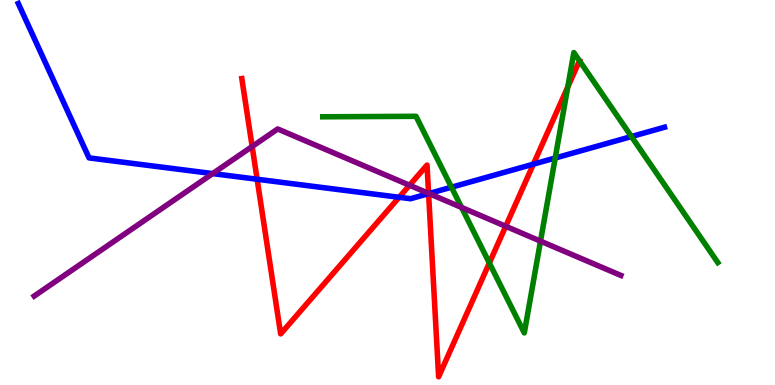[{'lines': ['blue', 'red'], 'intersections': [{'x': 3.32, 'y': 5.34}, {'x': 5.15, 'y': 4.88}, {'x': 5.53, 'y': 4.97}, {'x': 6.88, 'y': 5.74}]}, {'lines': ['green', 'red'], 'intersections': [{'x': 6.31, 'y': 3.17}, {'x': 7.33, 'y': 7.74}]}, {'lines': ['purple', 'red'], 'intersections': [{'x': 3.25, 'y': 6.19}, {'x': 5.28, 'y': 5.19}, {'x': 5.53, 'y': 4.98}, {'x': 6.53, 'y': 4.12}]}, {'lines': ['blue', 'green'], 'intersections': [{'x': 5.83, 'y': 5.14}, {'x': 7.16, 'y': 5.9}, {'x': 8.15, 'y': 6.45}]}, {'lines': ['blue', 'purple'], 'intersections': [{'x': 2.74, 'y': 5.49}, {'x': 5.54, 'y': 4.97}]}, {'lines': ['green', 'purple'], 'intersections': [{'x': 5.96, 'y': 4.61}, {'x': 6.97, 'y': 3.74}]}]